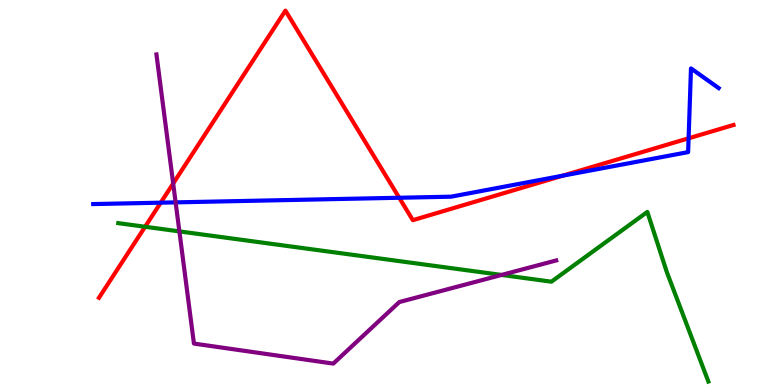[{'lines': ['blue', 'red'], 'intersections': [{'x': 2.07, 'y': 4.74}, {'x': 5.15, 'y': 4.86}, {'x': 7.26, 'y': 5.44}, {'x': 8.89, 'y': 6.41}]}, {'lines': ['green', 'red'], 'intersections': [{'x': 1.87, 'y': 4.11}]}, {'lines': ['purple', 'red'], 'intersections': [{'x': 2.23, 'y': 5.23}]}, {'lines': ['blue', 'green'], 'intersections': []}, {'lines': ['blue', 'purple'], 'intersections': [{'x': 2.27, 'y': 4.74}]}, {'lines': ['green', 'purple'], 'intersections': [{'x': 2.31, 'y': 3.99}, {'x': 6.47, 'y': 2.86}]}]